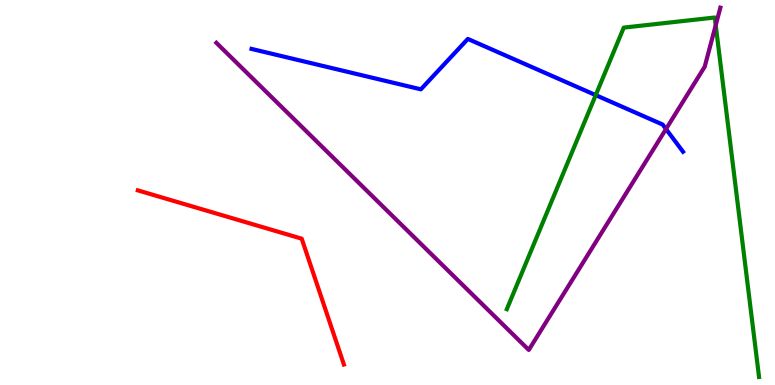[{'lines': ['blue', 'red'], 'intersections': []}, {'lines': ['green', 'red'], 'intersections': []}, {'lines': ['purple', 'red'], 'intersections': []}, {'lines': ['blue', 'green'], 'intersections': [{'x': 7.69, 'y': 7.53}]}, {'lines': ['blue', 'purple'], 'intersections': [{'x': 8.59, 'y': 6.65}]}, {'lines': ['green', 'purple'], 'intersections': [{'x': 9.24, 'y': 9.35}]}]